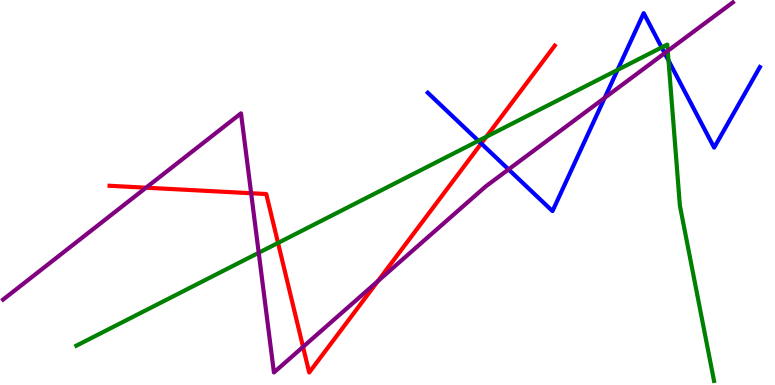[{'lines': ['blue', 'red'], 'intersections': [{'x': 6.21, 'y': 6.27}]}, {'lines': ['green', 'red'], 'intersections': [{'x': 3.59, 'y': 3.69}, {'x': 6.27, 'y': 6.45}]}, {'lines': ['purple', 'red'], 'intersections': [{'x': 1.88, 'y': 5.12}, {'x': 3.24, 'y': 4.98}, {'x': 3.91, 'y': 0.99}, {'x': 4.87, 'y': 2.7}]}, {'lines': ['blue', 'green'], 'intersections': [{'x': 6.17, 'y': 6.34}, {'x': 7.97, 'y': 8.18}, {'x': 8.54, 'y': 8.77}, {'x': 8.63, 'y': 8.43}]}, {'lines': ['blue', 'purple'], 'intersections': [{'x': 6.56, 'y': 5.6}, {'x': 7.8, 'y': 7.46}, {'x': 8.58, 'y': 8.62}]}, {'lines': ['green', 'purple'], 'intersections': [{'x': 3.34, 'y': 3.43}, {'x': 8.62, 'y': 8.68}]}]